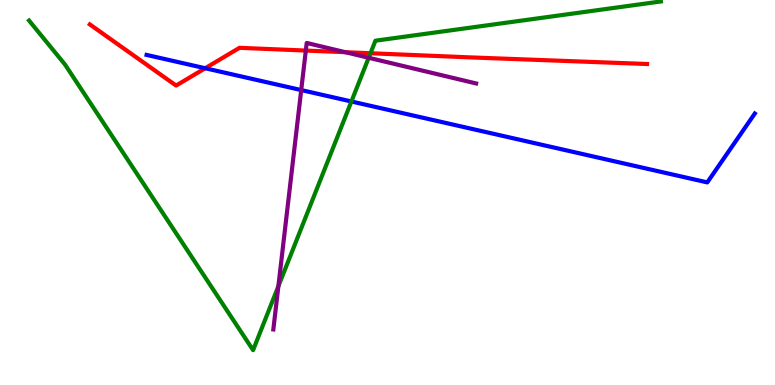[{'lines': ['blue', 'red'], 'intersections': [{'x': 2.65, 'y': 8.23}]}, {'lines': ['green', 'red'], 'intersections': [{'x': 4.78, 'y': 8.62}]}, {'lines': ['purple', 'red'], 'intersections': [{'x': 3.95, 'y': 8.69}, {'x': 4.46, 'y': 8.64}]}, {'lines': ['blue', 'green'], 'intersections': [{'x': 4.53, 'y': 7.36}]}, {'lines': ['blue', 'purple'], 'intersections': [{'x': 3.89, 'y': 7.66}]}, {'lines': ['green', 'purple'], 'intersections': [{'x': 3.59, 'y': 2.57}, {'x': 4.76, 'y': 8.5}]}]